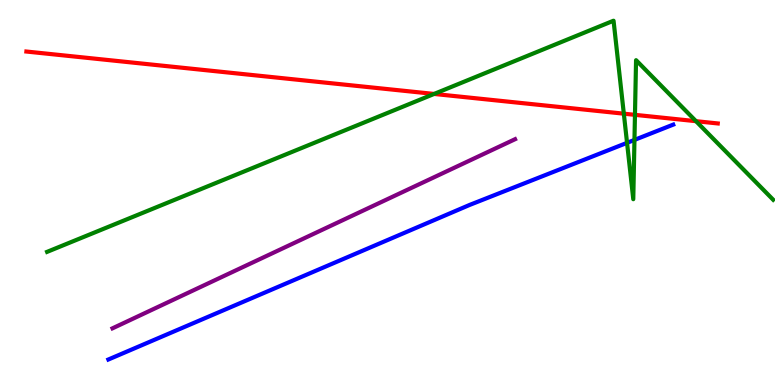[{'lines': ['blue', 'red'], 'intersections': []}, {'lines': ['green', 'red'], 'intersections': [{'x': 5.6, 'y': 7.56}, {'x': 8.05, 'y': 7.05}, {'x': 8.19, 'y': 7.02}, {'x': 8.98, 'y': 6.85}]}, {'lines': ['purple', 'red'], 'intersections': []}, {'lines': ['blue', 'green'], 'intersections': [{'x': 8.09, 'y': 6.29}, {'x': 8.19, 'y': 6.37}]}, {'lines': ['blue', 'purple'], 'intersections': []}, {'lines': ['green', 'purple'], 'intersections': []}]